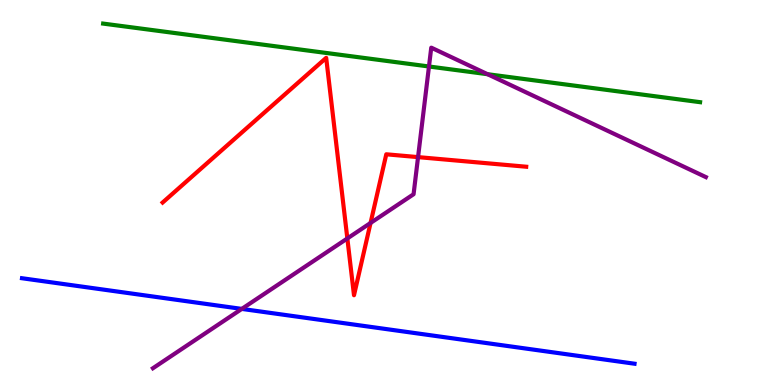[{'lines': ['blue', 'red'], 'intersections': []}, {'lines': ['green', 'red'], 'intersections': []}, {'lines': ['purple', 'red'], 'intersections': [{'x': 4.48, 'y': 3.81}, {'x': 4.78, 'y': 4.21}, {'x': 5.39, 'y': 5.92}]}, {'lines': ['blue', 'green'], 'intersections': []}, {'lines': ['blue', 'purple'], 'intersections': [{'x': 3.12, 'y': 1.98}]}, {'lines': ['green', 'purple'], 'intersections': [{'x': 5.54, 'y': 8.27}, {'x': 6.29, 'y': 8.07}]}]